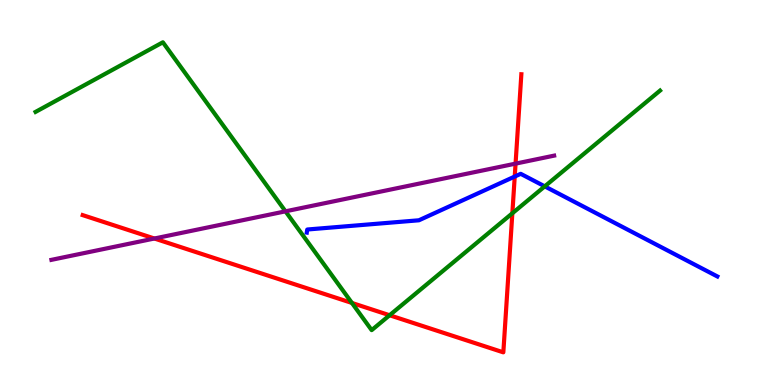[{'lines': ['blue', 'red'], 'intersections': [{'x': 6.64, 'y': 5.41}]}, {'lines': ['green', 'red'], 'intersections': [{'x': 4.54, 'y': 2.13}, {'x': 5.03, 'y': 1.81}, {'x': 6.61, 'y': 4.46}]}, {'lines': ['purple', 'red'], 'intersections': [{'x': 1.99, 'y': 3.8}, {'x': 6.65, 'y': 5.75}]}, {'lines': ['blue', 'green'], 'intersections': [{'x': 7.03, 'y': 5.16}]}, {'lines': ['blue', 'purple'], 'intersections': []}, {'lines': ['green', 'purple'], 'intersections': [{'x': 3.68, 'y': 4.51}]}]